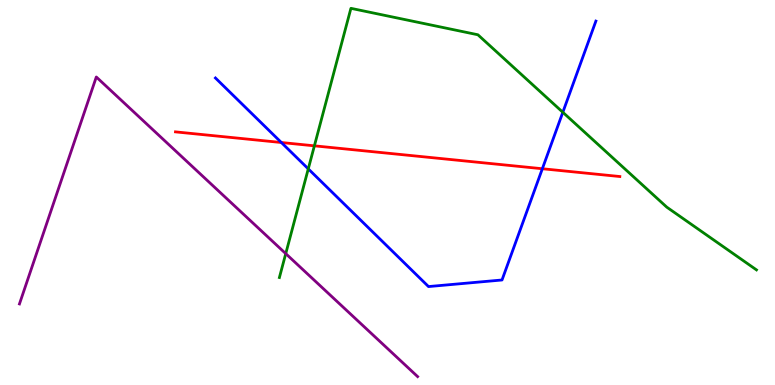[{'lines': ['blue', 'red'], 'intersections': [{'x': 3.63, 'y': 6.3}, {'x': 7.0, 'y': 5.62}]}, {'lines': ['green', 'red'], 'intersections': [{'x': 4.06, 'y': 6.21}]}, {'lines': ['purple', 'red'], 'intersections': []}, {'lines': ['blue', 'green'], 'intersections': [{'x': 3.98, 'y': 5.61}, {'x': 7.26, 'y': 7.08}]}, {'lines': ['blue', 'purple'], 'intersections': []}, {'lines': ['green', 'purple'], 'intersections': [{'x': 3.69, 'y': 3.41}]}]